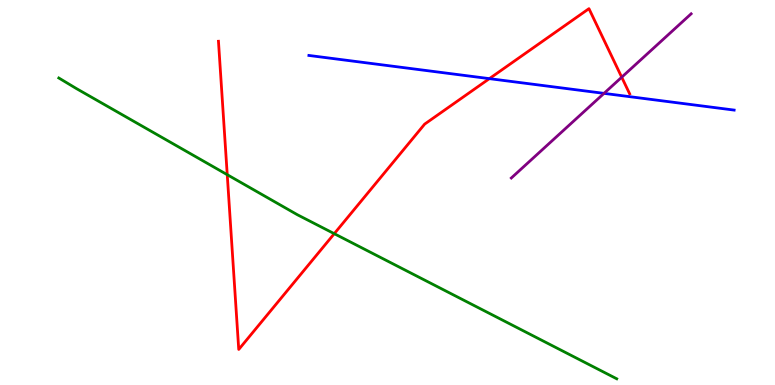[{'lines': ['blue', 'red'], 'intersections': [{'x': 6.31, 'y': 7.96}]}, {'lines': ['green', 'red'], 'intersections': [{'x': 2.93, 'y': 5.46}, {'x': 4.31, 'y': 3.93}]}, {'lines': ['purple', 'red'], 'intersections': [{'x': 8.02, 'y': 7.99}]}, {'lines': ['blue', 'green'], 'intersections': []}, {'lines': ['blue', 'purple'], 'intersections': [{'x': 7.79, 'y': 7.57}]}, {'lines': ['green', 'purple'], 'intersections': []}]